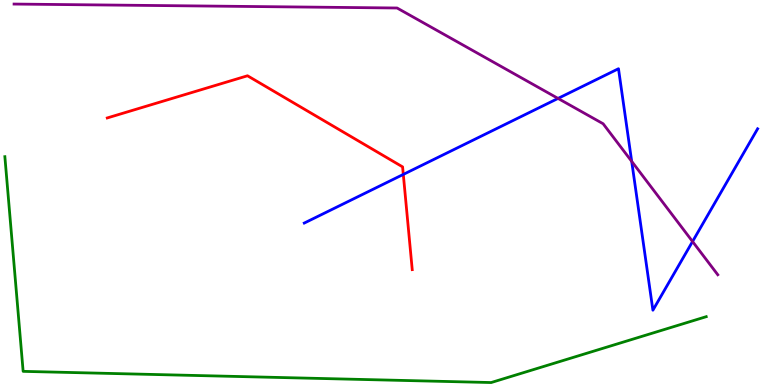[{'lines': ['blue', 'red'], 'intersections': [{'x': 5.2, 'y': 5.47}]}, {'lines': ['green', 'red'], 'intersections': []}, {'lines': ['purple', 'red'], 'intersections': []}, {'lines': ['blue', 'green'], 'intersections': []}, {'lines': ['blue', 'purple'], 'intersections': [{'x': 7.2, 'y': 7.44}, {'x': 8.15, 'y': 5.81}, {'x': 8.94, 'y': 3.73}]}, {'lines': ['green', 'purple'], 'intersections': []}]